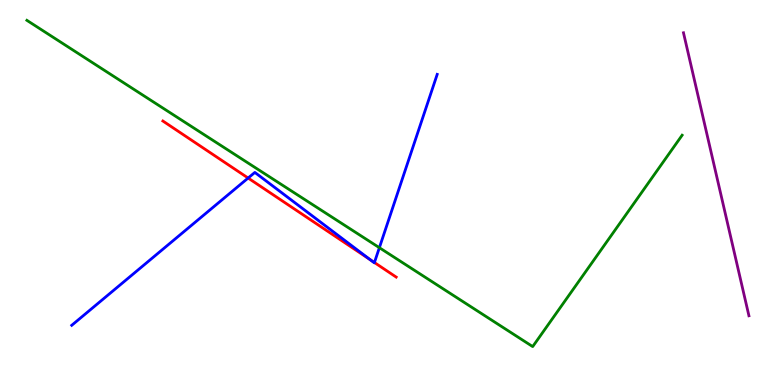[{'lines': ['blue', 'red'], 'intersections': [{'x': 3.2, 'y': 5.38}, {'x': 4.78, 'y': 3.26}, {'x': 4.83, 'y': 3.18}]}, {'lines': ['green', 'red'], 'intersections': []}, {'lines': ['purple', 'red'], 'intersections': []}, {'lines': ['blue', 'green'], 'intersections': [{'x': 4.9, 'y': 3.57}]}, {'lines': ['blue', 'purple'], 'intersections': []}, {'lines': ['green', 'purple'], 'intersections': []}]